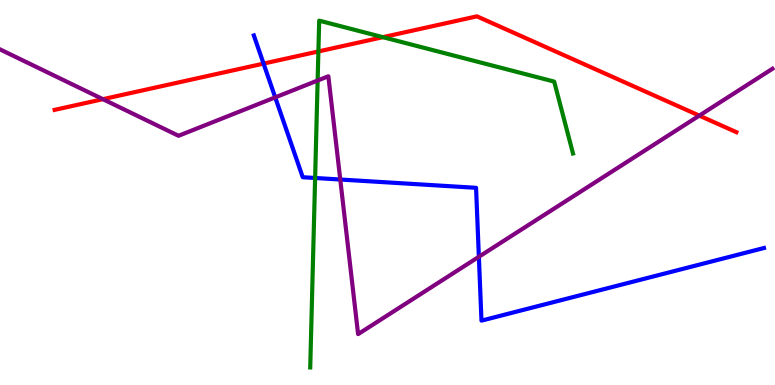[{'lines': ['blue', 'red'], 'intersections': [{'x': 3.4, 'y': 8.35}]}, {'lines': ['green', 'red'], 'intersections': [{'x': 4.11, 'y': 8.66}, {'x': 4.94, 'y': 9.03}]}, {'lines': ['purple', 'red'], 'intersections': [{'x': 1.33, 'y': 7.42}, {'x': 9.02, 'y': 7.0}]}, {'lines': ['blue', 'green'], 'intersections': [{'x': 4.07, 'y': 5.38}]}, {'lines': ['blue', 'purple'], 'intersections': [{'x': 3.55, 'y': 7.47}, {'x': 4.39, 'y': 5.34}, {'x': 6.18, 'y': 3.33}]}, {'lines': ['green', 'purple'], 'intersections': [{'x': 4.1, 'y': 7.91}]}]